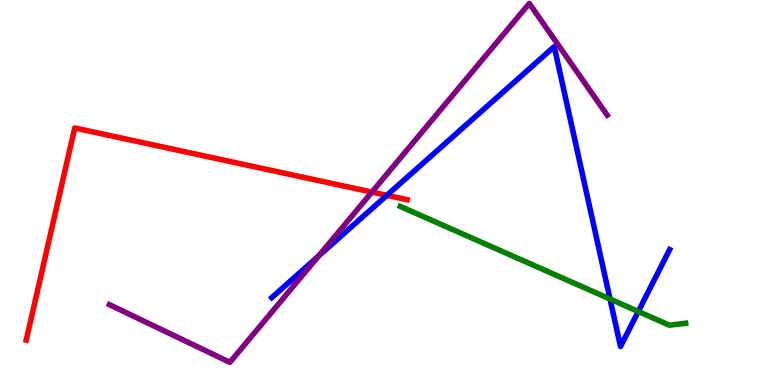[{'lines': ['blue', 'red'], 'intersections': [{'x': 4.99, 'y': 4.93}]}, {'lines': ['green', 'red'], 'intersections': []}, {'lines': ['purple', 'red'], 'intersections': [{'x': 4.8, 'y': 5.01}]}, {'lines': ['blue', 'green'], 'intersections': [{'x': 7.87, 'y': 2.23}, {'x': 8.24, 'y': 1.91}]}, {'lines': ['blue', 'purple'], 'intersections': [{'x': 4.11, 'y': 3.35}]}, {'lines': ['green', 'purple'], 'intersections': []}]